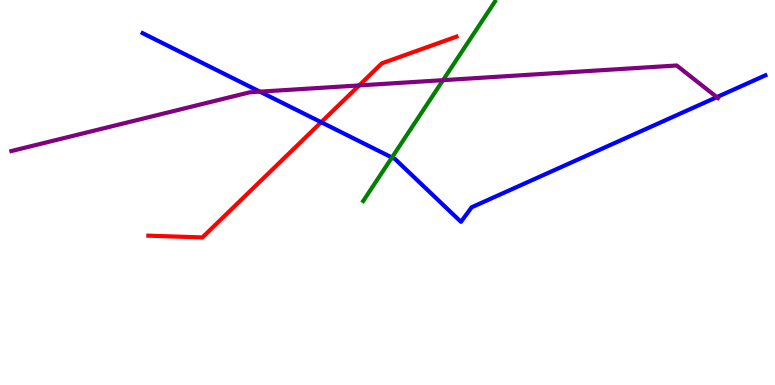[{'lines': ['blue', 'red'], 'intersections': [{'x': 4.14, 'y': 6.83}]}, {'lines': ['green', 'red'], 'intersections': []}, {'lines': ['purple', 'red'], 'intersections': [{'x': 4.63, 'y': 7.78}]}, {'lines': ['blue', 'green'], 'intersections': [{'x': 5.06, 'y': 5.91}]}, {'lines': ['blue', 'purple'], 'intersections': [{'x': 3.35, 'y': 7.62}, {'x': 9.25, 'y': 7.48}]}, {'lines': ['green', 'purple'], 'intersections': [{'x': 5.72, 'y': 7.92}]}]